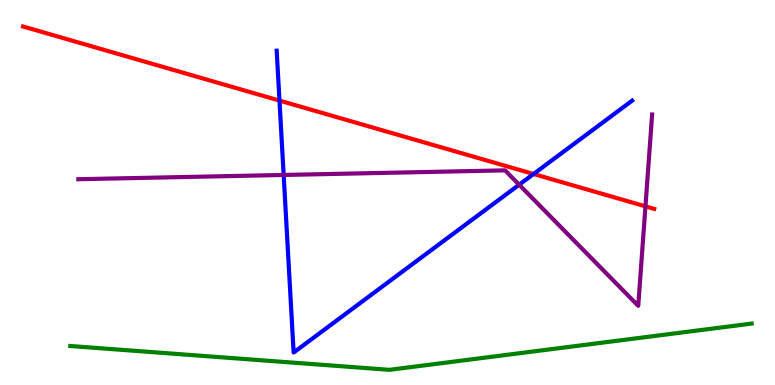[{'lines': ['blue', 'red'], 'intersections': [{'x': 3.61, 'y': 7.39}, {'x': 6.88, 'y': 5.48}]}, {'lines': ['green', 'red'], 'intersections': []}, {'lines': ['purple', 'red'], 'intersections': [{'x': 8.33, 'y': 4.64}]}, {'lines': ['blue', 'green'], 'intersections': []}, {'lines': ['blue', 'purple'], 'intersections': [{'x': 3.66, 'y': 5.46}, {'x': 6.7, 'y': 5.2}]}, {'lines': ['green', 'purple'], 'intersections': []}]